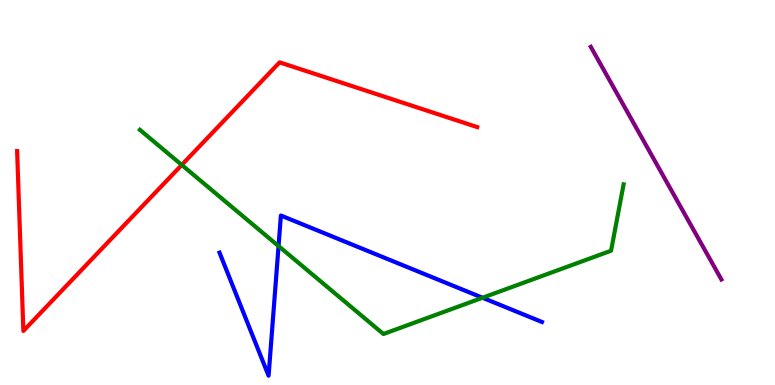[{'lines': ['blue', 'red'], 'intersections': []}, {'lines': ['green', 'red'], 'intersections': [{'x': 2.35, 'y': 5.72}]}, {'lines': ['purple', 'red'], 'intersections': []}, {'lines': ['blue', 'green'], 'intersections': [{'x': 3.59, 'y': 3.61}, {'x': 6.23, 'y': 2.27}]}, {'lines': ['blue', 'purple'], 'intersections': []}, {'lines': ['green', 'purple'], 'intersections': []}]